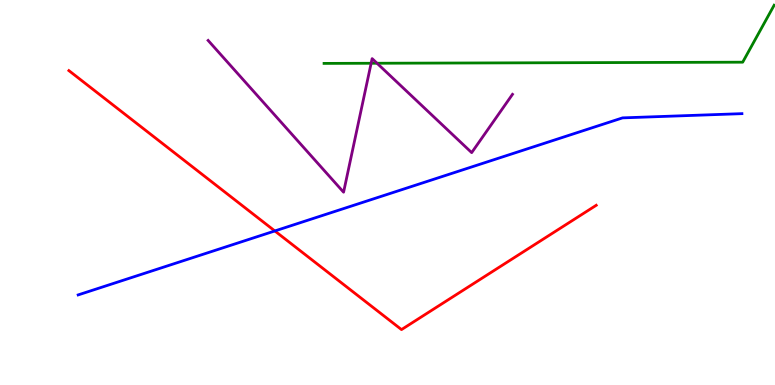[{'lines': ['blue', 'red'], 'intersections': [{'x': 3.55, 'y': 4.0}]}, {'lines': ['green', 'red'], 'intersections': []}, {'lines': ['purple', 'red'], 'intersections': []}, {'lines': ['blue', 'green'], 'intersections': []}, {'lines': ['blue', 'purple'], 'intersections': []}, {'lines': ['green', 'purple'], 'intersections': [{'x': 4.79, 'y': 8.36}, {'x': 4.86, 'y': 8.36}]}]